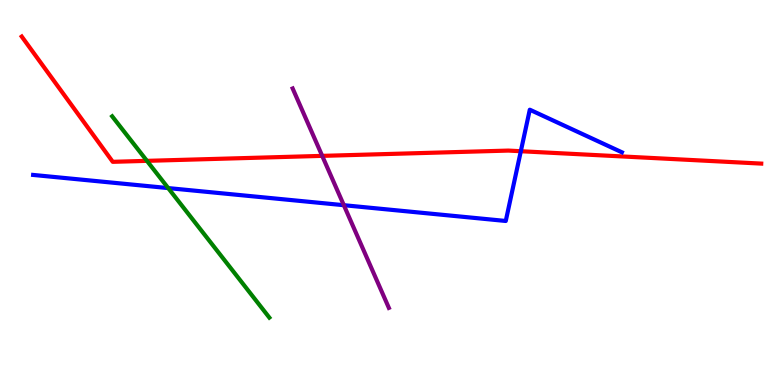[{'lines': ['blue', 'red'], 'intersections': [{'x': 6.72, 'y': 6.07}]}, {'lines': ['green', 'red'], 'intersections': [{'x': 1.9, 'y': 5.82}]}, {'lines': ['purple', 'red'], 'intersections': [{'x': 4.16, 'y': 5.95}]}, {'lines': ['blue', 'green'], 'intersections': [{'x': 2.17, 'y': 5.11}]}, {'lines': ['blue', 'purple'], 'intersections': [{'x': 4.44, 'y': 4.67}]}, {'lines': ['green', 'purple'], 'intersections': []}]